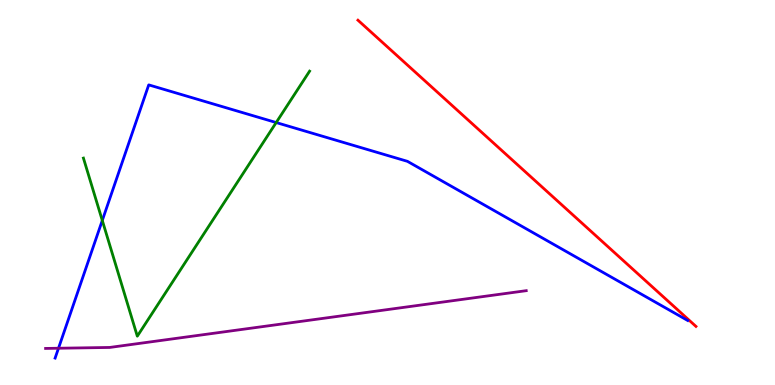[{'lines': ['blue', 'red'], 'intersections': []}, {'lines': ['green', 'red'], 'intersections': []}, {'lines': ['purple', 'red'], 'intersections': []}, {'lines': ['blue', 'green'], 'intersections': [{'x': 1.32, 'y': 4.27}, {'x': 3.56, 'y': 6.82}]}, {'lines': ['blue', 'purple'], 'intersections': [{'x': 0.755, 'y': 0.955}]}, {'lines': ['green', 'purple'], 'intersections': []}]